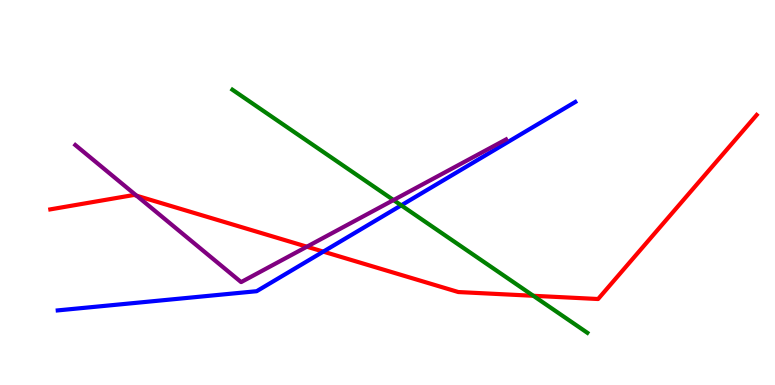[{'lines': ['blue', 'red'], 'intersections': [{'x': 4.17, 'y': 3.46}]}, {'lines': ['green', 'red'], 'intersections': [{'x': 6.88, 'y': 2.32}]}, {'lines': ['purple', 'red'], 'intersections': [{'x': 1.76, 'y': 4.92}, {'x': 3.96, 'y': 3.59}]}, {'lines': ['blue', 'green'], 'intersections': [{'x': 5.18, 'y': 4.67}]}, {'lines': ['blue', 'purple'], 'intersections': []}, {'lines': ['green', 'purple'], 'intersections': [{'x': 5.08, 'y': 4.8}]}]